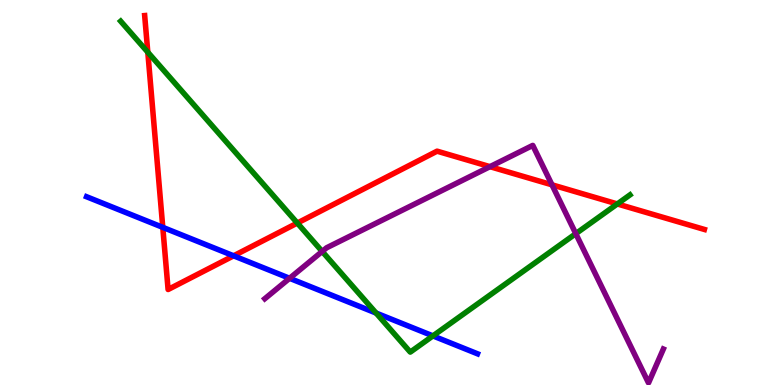[{'lines': ['blue', 'red'], 'intersections': [{'x': 2.1, 'y': 4.09}, {'x': 3.01, 'y': 3.36}]}, {'lines': ['green', 'red'], 'intersections': [{'x': 1.91, 'y': 8.64}, {'x': 3.84, 'y': 4.21}, {'x': 7.97, 'y': 4.7}]}, {'lines': ['purple', 'red'], 'intersections': [{'x': 6.32, 'y': 5.67}, {'x': 7.12, 'y': 5.2}]}, {'lines': ['blue', 'green'], 'intersections': [{'x': 4.85, 'y': 1.87}, {'x': 5.59, 'y': 1.28}]}, {'lines': ['blue', 'purple'], 'intersections': [{'x': 3.74, 'y': 2.77}]}, {'lines': ['green', 'purple'], 'intersections': [{'x': 4.16, 'y': 3.47}, {'x': 7.43, 'y': 3.93}]}]